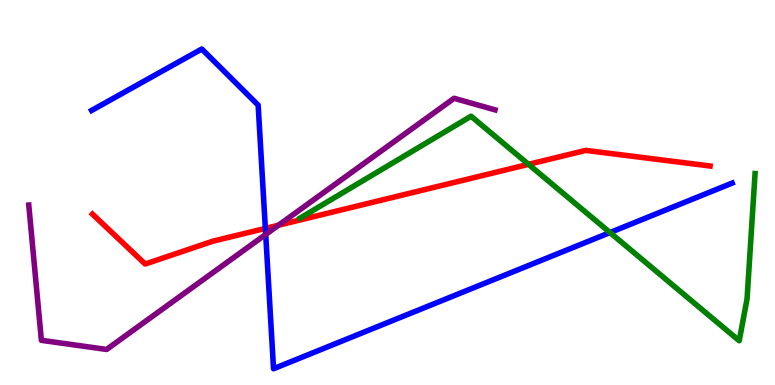[{'lines': ['blue', 'red'], 'intersections': [{'x': 3.42, 'y': 4.07}]}, {'lines': ['green', 'red'], 'intersections': [{'x': 6.82, 'y': 5.73}]}, {'lines': ['purple', 'red'], 'intersections': [{'x': 3.59, 'y': 4.15}]}, {'lines': ['blue', 'green'], 'intersections': [{'x': 7.87, 'y': 3.96}]}, {'lines': ['blue', 'purple'], 'intersections': [{'x': 3.43, 'y': 3.91}]}, {'lines': ['green', 'purple'], 'intersections': []}]